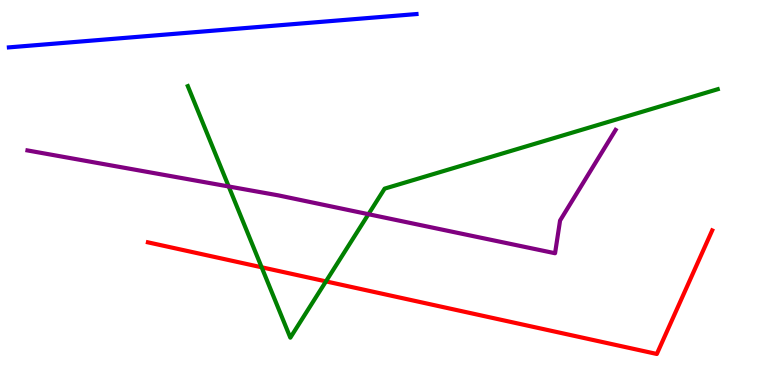[{'lines': ['blue', 'red'], 'intersections': []}, {'lines': ['green', 'red'], 'intersections': [{'x': 3.38, 'y': 3.06}, {'x': 4.21, 'y': 2.69}]}, {'lines': ['purple', 'red'], 'intersections': []}, {'lines': ['blue', 'green'], 'intersections': []}, {'lines': ['blue', 'purple'], 'intersections': []}, {'lines': ['green', 'purple'], 'intersections': [{'x': 2.95, 'y': 5.16}, {'x': 4.75, 'y': 4.44}]}]